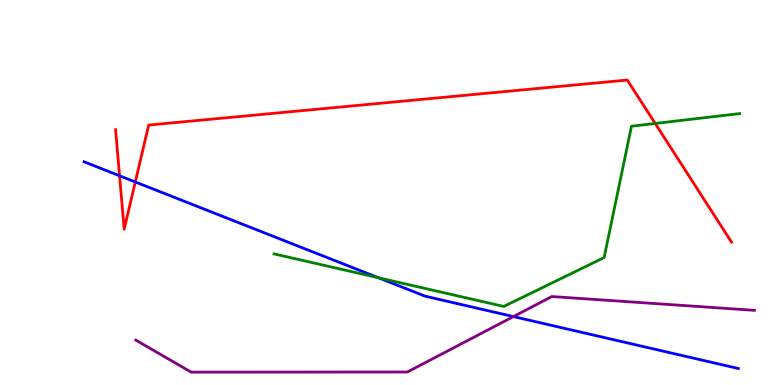[{'lines': ['blue', 'red'], 'intersections': [{'x': 1.54, 'y': 5.43}, {'x': 1.75, 'y': 5.27}]}, {'lines': ['green', 'red'], 'intersections': [{'x': 8.45, 'y': 6.79}]}, {'lines': ['purple', 'red'], 'intersections': []}, {'lines': ['blue', 'green'], 'intersections': [{'x': 4.88, 'y': 2.79}]}, {'lines': ['blue', 'purple'], 'intersections': [{'x': 6.63, 'y': 1.78}]}, {'lines': ['green', 'purple'], 'intersections': []}]